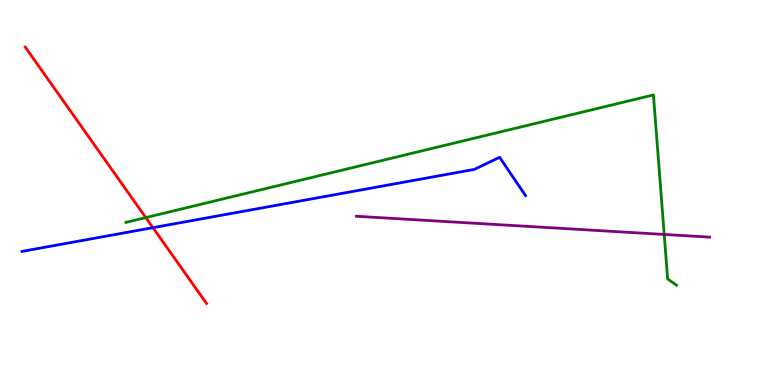[{'lines': ['blue', 'red'], 'intersections': [{'x': 1.97, 'y': 4.09}]}, {'lines': ['green', 'red'], 'intersections': [{'x': 1.88, 'y': 4.35}]}, {'lines': ['purple', 'red'], 'intersections': []}, {'lines': ['blue', 'green'], 'intersections': []}, {'lines': ['blue', 'purple'], 'intersections': []}, {'lines': ['green', 'purple'], 'intersections': [{'x': 8.57, 'y': 3.91}]}]